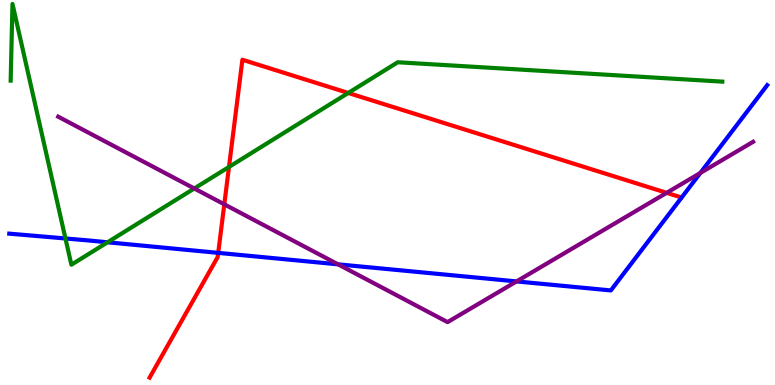[{'lines': ['blue', 'red'], 'intersections': [{'x': 2.82, 'y': 3.43}]}, {'lines': ['green', 'red'], 'intersections': [{'x': 2.95, 'y': 5.66}, {'x': 4.49, 'y': 7.59}]}, {'lines': ['purple', 'red'], 'intersections': [{'x': 2.89, 'y': 4.69}, {'x': 8.6, 'y': 4.99}]}, {'lines': ['blue', 'green'], 'intersections': [{'x': 0.844, 'y': 3.81}, {'x': 1.39, 'y': 3.71}]}, {'lines': ['blue', 'purple'], 'intersections': [{'x': 4.36, 'y': 3.13}, {'x': 6.67, 'y': 2.69}, {'x': 9.04, 'y': 5.51}]}, {'lines': ['green', 'purple'], 'intersections': [{'x': 2.51, 'y': 5.1}]}]